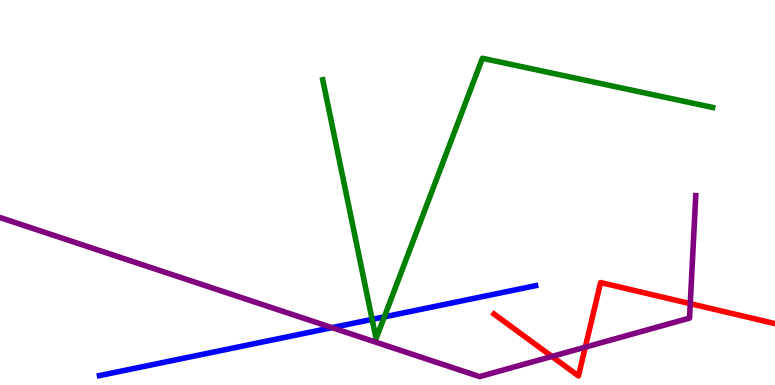[{'lines': ['blue', 'red'], 'intersections': []}, {'lines': ['green', 'red'], 'intersections': []}, {'lines': ['purple', 'red'], 'intersections': [{'x': 7.12, 'y': 0.741}, {'x': 7.55, 'y': 0.983}, {'x': 8.91, 'y': 2.11}]}, {'lines': ['blue', 'green'], 'intersections': [{'x': 4.8, 'y': 1.7}, {'x': 4.96, 'y': 1.77}]}, {'lines': ['blue', 'purple'], 'intersections': [{'x': 4.28, 'y': 1.49}]}, {'lines': ['green', 'purple'], 'intersections': []}]